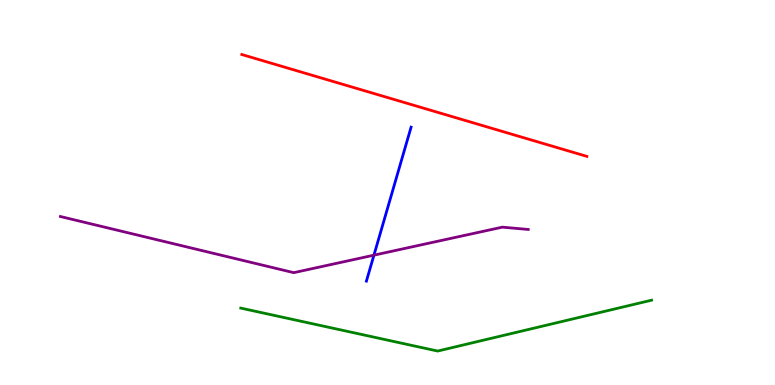[{'lines': ['blue', 'red'], 'intersections': []}, {'lines': ['green', 'red'], 'intersections': []}, {'lines': ['purple', 'red'], 'intersections': []}, {'lines': ['blue', 'green'], 'intersections': []}, {'lines': ['blue', 'purple'], 'intersections': [{'x': 4.83, 'y': 3.37}]}, {'lines': ['green', 'purple'], 'intersections': []}]